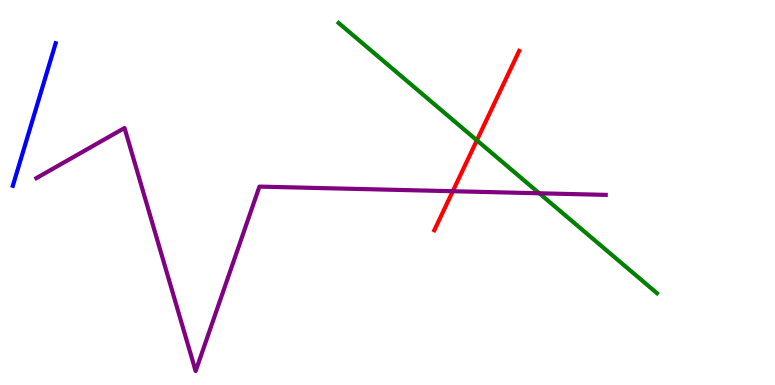[{'lines': ['blue', 'red'], 'intersections': []}, {'lines': ['green', 'red'], 'intersections': [{'x': 6.15, 'y': 6.36}]}, {'lines': ['purple', 'red'], 'intersections': [{'x': 5.84, 'y': 5.03}]}, {'lines': ['blue', 'green'], 'intersections': []}, {'lines': ['blue', 'purple'], 'intersections': []}, {'lines': ['green', 'purple'], 'intersections': [{'x': 6.96, 'y': 4.98}]}]